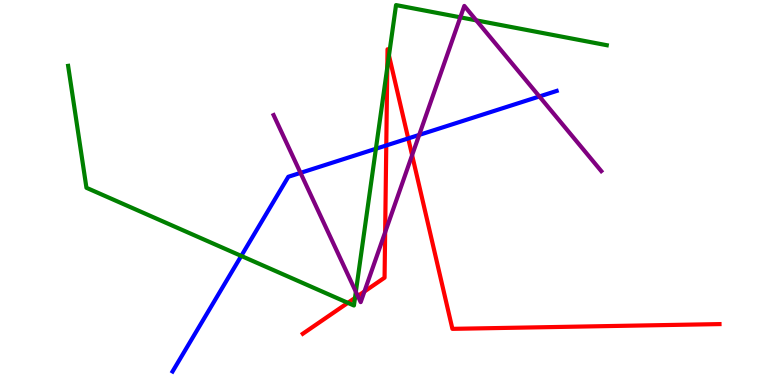[{'lines': ['blue', 'red'], 'intersections': [{'x': 4.98, 'y': 6.22}, {'x': 5.27, 'y': 6.4}]}, {'lines': ['green', 'red'], 'intersections': [{'x': 4.49, 'y': 2.13}, {'x': 4.58, 'y': 2.26}, {'x': 5.0, 'y': 8.25}, {'x': 5.02, 'y': 8.56}]}, {'lines': ['purple', 'red'], 'intersections': [{'x': 4.62, 'y': 2.31}, {'x': 4.7, 'y': 2.43}, {'x': 4.97, 'y': 3.97}, {'x': 5.32, 'y': 5.97}]}, {'lines': ['blue', 'green'], 'intersections': [{'x': 3.11, 'y': 3.35}, {'x': 4.85, 'y': 6.14}]}, {'lines': ['blue', 'purple'], 'intersections': [{'x': 3.88, 'y': 5.51}, {'x': 5.41, 'y': 6.5}, {'x': 6.96, 'y': 7.49}]}, {'lines': ['green', 'purple'], 'intersections': [{'x': 4.59, 'y': 2.42}, {'x': 5.94, 'y': 9.55}, {'x': 6.15, 'y': 9.47}]}]